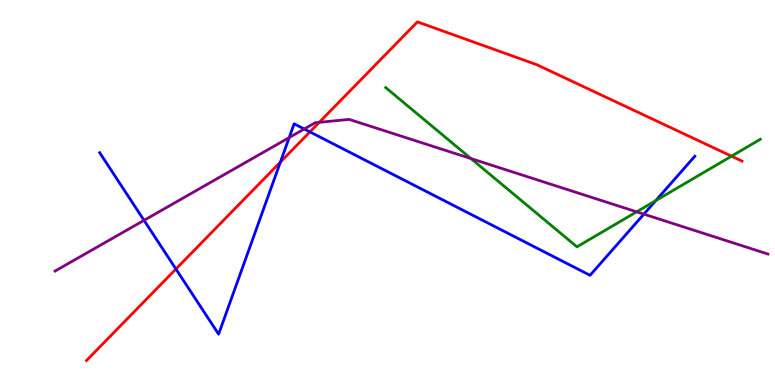[{'lines': ['blue', 'red'], 'intersections': [{'x': 2.27, 'y': 3.01}, {'x': 3.62, 'y': 5.79}, {'x': 4.0, 'y': 6.57}]}, {'lines': ['green', 'red'], 'intersections': [{'x': 9.44, 'y': 5.94}]}, {'lines': ['purple', 'red'], 'intersections': [{'x': 4.12, 'y': 6.82}]}, {'lines': ['blue', 'green'], 'intersections': [{'x': 8.46, 'y': 4.79}]}, {'lines': ['blue', 'purple'], 'intersections': [{'x': 1.86, 'y': 4.28}, {'x': 3.73, 'y': 6.43}, {'x': 3.93, 'y': 6.65}, {'x': 8.31, 'y': 4.44}]}, {'lines': ['green', 'purple'], 'intersections': [{'x': 6.08, 'y': 5.88}, {'x': 8.21, 'y': 4.5}]}]